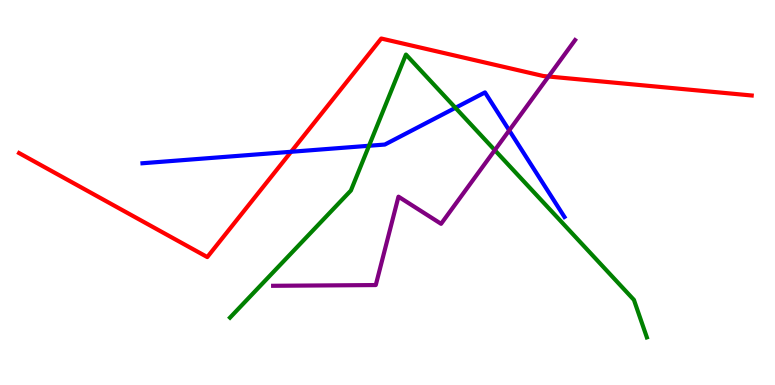[{'lines': ['blue', 'red'], 'intersections': [{'x': 3.76, 'y': 6.06}]}, {'lines': ['green', 'red'], 'intersections': []}, {'lines': ['purple', 'red'], 'intersections': [{'x': 7.08, 'y': 8.01}]}, {'lines': ['blue', 'green'], 'intersections': [{'x': 4.76, 'y': 6.21}, {'x': 5.88, 'y': 7.2}]}, {'lines': ['blue', 'purple'], 'intersections': [{'x': 6.57, 'y': 6.61}]}, {'lines': ['green', 'purple'], 'intersections': [{'x': 6.38, 'y': 6.1}]}]